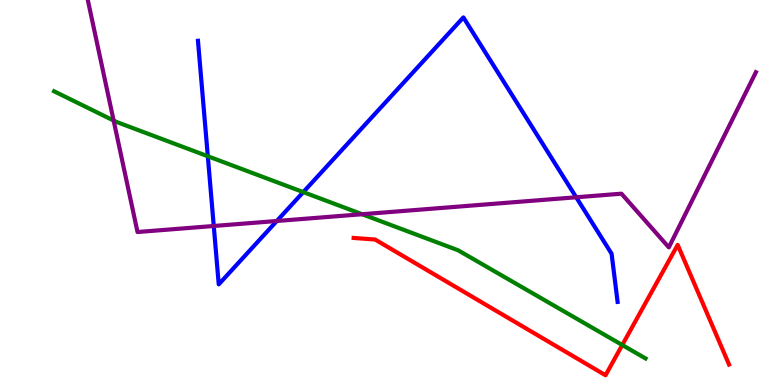[{'lines': ['blue', 'red'], 'intersections': []}, {'lines': ['green', 'red'], 'intersections': [{'x': 8.03, 'y': 1.04}]}, {'lines': ['purple', 'red'], 'intersections': []}, {'lines': ['blue', 'green'], 'intersections': [{'x': 2.68, 'y': 5.94}, {'x': 3.91, 'y': 5.01}]}, {'lines': ['blue', 'purple'], 'intersections': [{'x': 2.76, 'y': 4.13}, {'x': 3.57, 'y': 4.26}, {'x': 7.43, 'y': 4.88}]}, {'lines': ['green', 'purple'], 'intersections': [{'x': 1.47, 'y': 6.87}, {'x': 4.67, 'y': 4.44}]}]